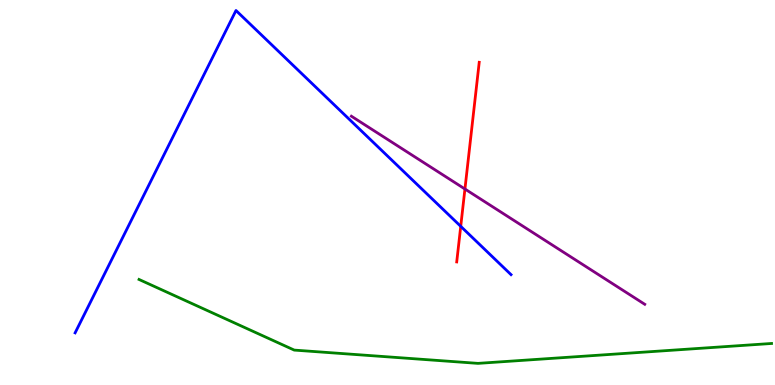[{'lines': ['blue', 'red'], 'intersections': [{'x': 5.94, 'y': 4.12}]}, {'lines': ['green', 'red'], 'intersections': []}, {'lines': ['purple', 'red'], 'intersections': [{'x': 6.0, 'y': 5.09}]}, {'lines': ['blue', 'green'], 'intersections': []}, {'lines': ['blue', 'purple'], 'intersections': []}, {'lines': ['green', 'purple'], 'intersections': []}]